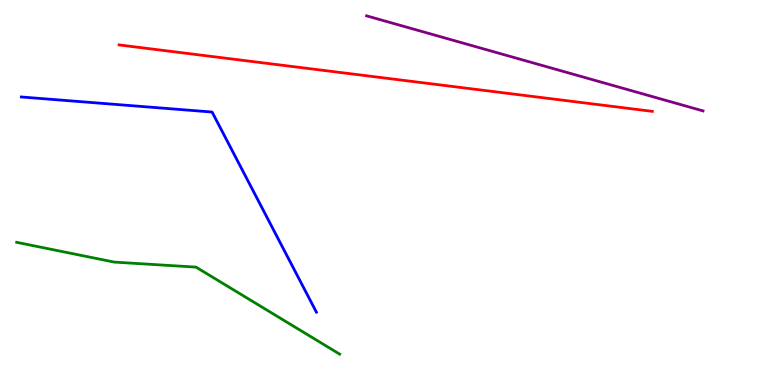[{'lines': ['blue', 'red'], 'intersections': []}, {'lines': ['green', 'red'], 'intersections': []}, {'lines': ['purple', 'red'], 'intersections': []}, {'lines': ['blue', 'green'], 'intersections': []}, {'lines': ['blue', 'purple'], 'intersections': []}, {'lines': ['green', 'purple'], 'intersections': []}]